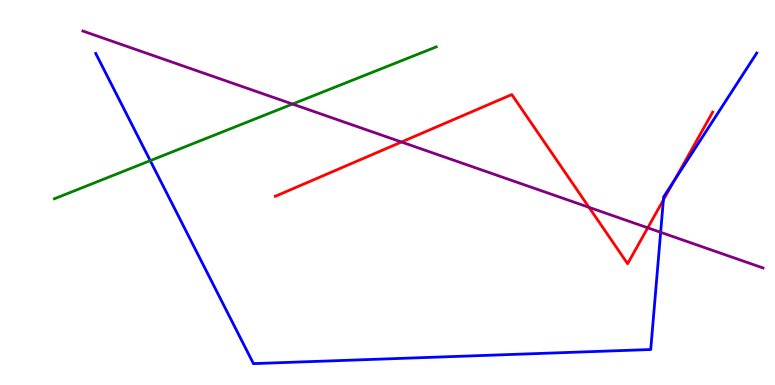[{'lines': ['blue', 'red'], 'intersections': [{'x': 8.56, 'y': 4.81}, {'x': 8.7, 'y': 5.31}]}, {'lines': ['green', 'red'], 'intersections': []}, {'lines': ['purple', 'red'], 'intersections': [{'x': 5.18, 'y': 6.31}, {'x': 7.6, 'y': 4.61}, {'x': 8.36, 'y': 4.08}]}, {'lines': ['blue', 'green'], 'intersections': [{'x': 1.94, 'y': 5.83}]}, {'lines': ['blue', 'purple'], 'intersections': [{'x': 8.52, 'y': 3.97}]}, {'lines': ['green', 'purple'], 'intersections': [{'x': 3.77, 'y': 7.3}]}]